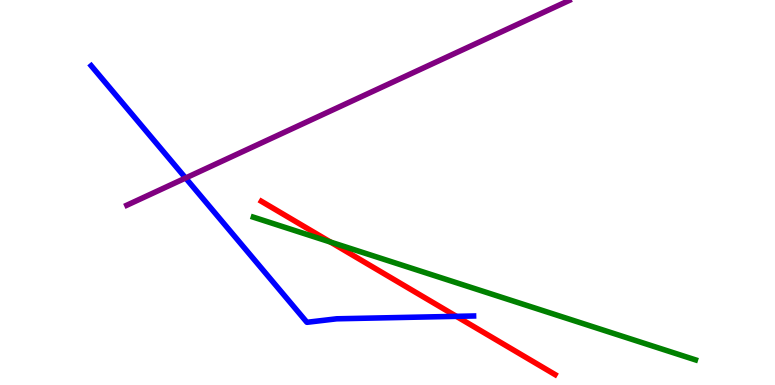[{'lines': ['blue', 'red'], 'intersections': [{'x': 5.89, 'y': 1.78}]}, {'lines': ['green', 'red'], 'intersections': [{'x': 4.26, 'y': 3.71}]}, {'lines': ['purple', 'red'], 'intersections': []}, {'lines': ['blue', 'green'], 'intersections': []}, {'lines': ['blue', 'purple'], 'intersections': [{'x': 2.39, 'y': 5.38}]}, {'lines': ['green', 'purple'], 'intersections': []}]